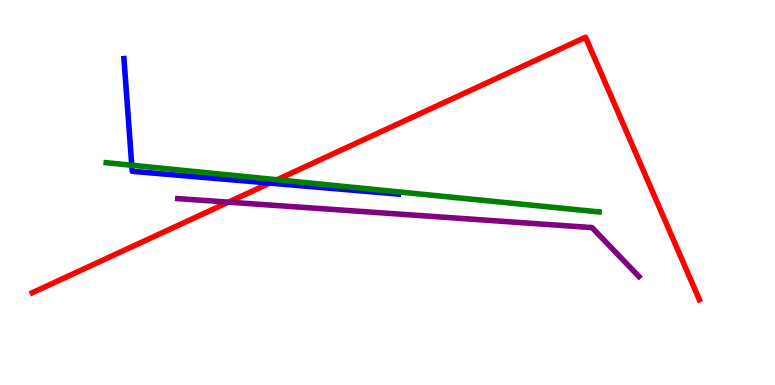[{'lines': ['blue', 'red'], 'intersections': [{'x': 3.48, 'y': 5.24}]}, {'lines': ['green', 'red'], 'intersections': [{'x': 3.57, 'y': 5.33}]}, {'lines': ['purple', 'red'], 'intersections': [{'x': 2.95, 'y': 4.75}]}, {'lines': ['blue', 'green'], 'intersections': [{'x': 1.7, 'y': 5.71}]}, {'lines': ['blue', 'purple'], 'intersections': []}, {'lines': ['green', 'purple'], 'intersections': []}]